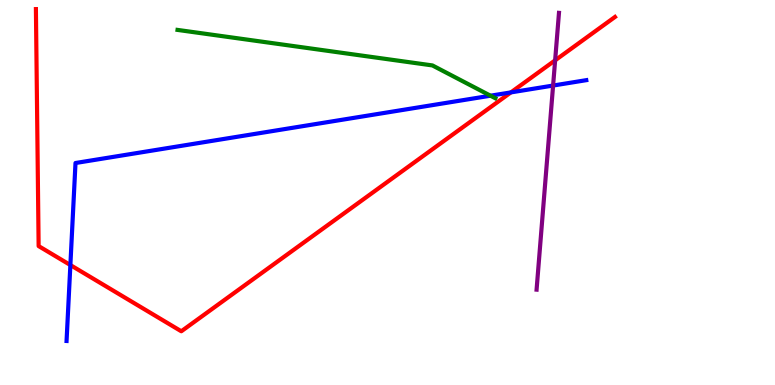[{'lines': ['blue', 'red'], 'intersections': [{'x': 0.908, 'y': 3.12}, {'x': 6.59, 'y': 7.6}]}, {'lines': ['green', 'red'], 'intersections': []}, {'lines': ['purple', 'red'], 'intersections': [{'x': 7.16, 'y': 8.43}]}, {'lines': ['blue', 'green'], 'intersections': [{'x': 6.33, 'y': 7.51}]}, {'lines': ['blue', 'purple'], 'intersections': [{'x': 7.14, 'y': 7.78}]}, {'lines': ['green', 'purple'], 'intersections': []}]